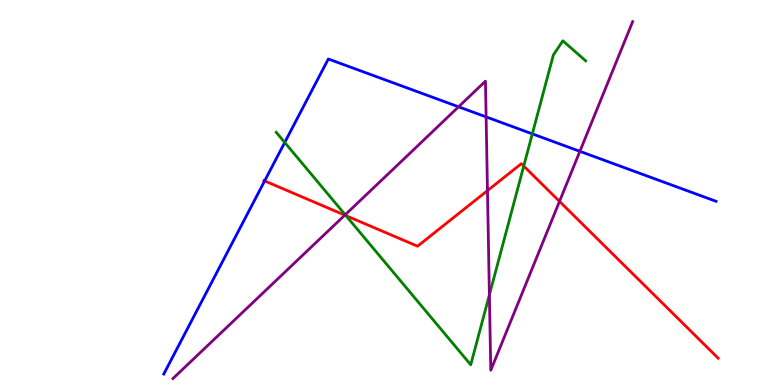[{'lines': ['blue', 'red'], 'intersections': [{'x': 3.41, 'y': 5.3}]}, {'lines': ['green', 'red'], 'intersections': [{'x': 4.46, 'y': 4.4}, {'x': 6.76, 'y': 5.69}]}, {'lines': ['purple', 'red'], 'intersections': [{'x': 4.45, 'y': 4.41}, {'x': 6.29, 'y': 5.05}, {'x': 7.22, 'y': 4.77}]}, {'lines': ['blue', 'green'], 'intersections': [{'x': 3.67, 'y': 6.3}, {'x': 6.87, 'y': 6.52}]}, {'lines': ['blue', 'purple'], 'intersections': [{'x': 5.92, 'y': 7.23}, {'x': 6.27, 'y': 6.96}, {'x': 7.48, 'y': 6.07}]}, {'lines': ['green', 'purple'], 'intersections': [{'x': 4.45, 'y': 4.42}, {'x': 6.31, 'y': 2.34}]}]